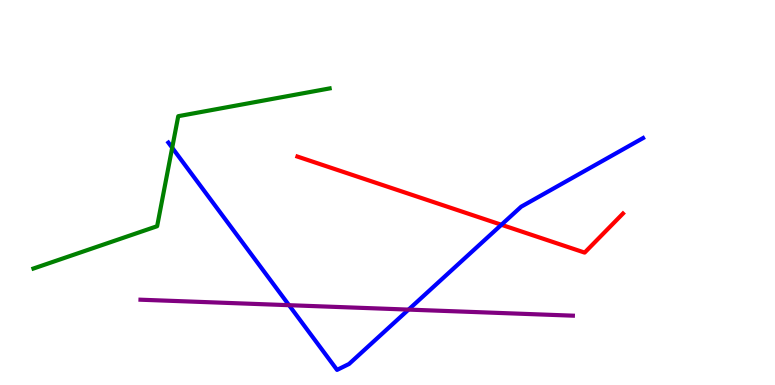[{'lines': ['blue', 'red'], 'intersections': [{'x': 6.47, 'y': 4.16}]}, {'lines': ['green', 'red'], 'intersections': []}, {'lines': ['purple', 'red'], 'intersections': []}, {'lines': ['blue', 'green'], 'intersections': [{'x': 2.22, 'y': 6.16}]}, {'lines': ['blue', 'purple'], 'intersections': [{'x': 3.73, 'y': 2.07}, {'x': 5.27, 'y': 1.96}]}, {'lines': ['green', 'purple'], 'intersections': []}]